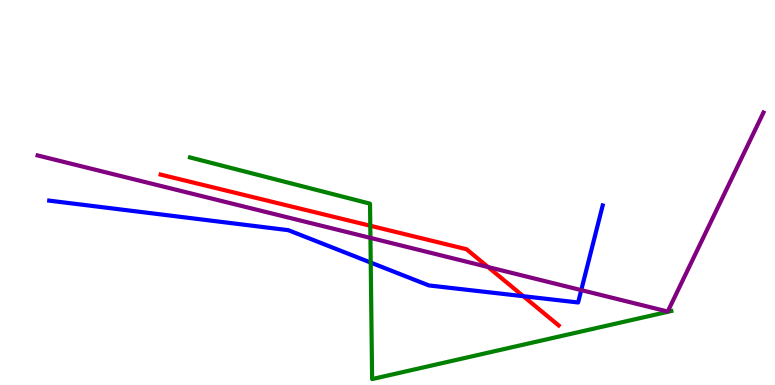[{'lines': ['blue', 'red'], 'intersections': [{'x': 6.75, 'y': 2.31}]}, {'lines': ['green', 'red'], 'intersections': [{'x': 4.78, 'y': 4.14}]}, {'lines': ['purple', 'red'], 'intersections': [{'x': 6.3, 'y': 3.06}]}, {'lines': ['blue', 'green'], 'intersections': [{'x': 4.78, 'y': 3.18}]}, {'lines': ['blue', 'purple'], 'intersections': [{'x': 7.5, 'y': 2.46}]}, {'lines': ['green', 'purple'], 'intersections': [{'x': 4.78, 'y': 3.82}]}]